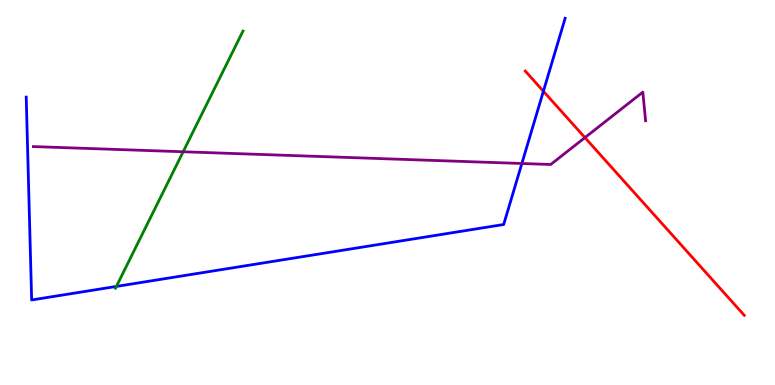[{'lines': ['blue', 'red'], 'intersections': [{'x': 7.01, 'y': 7.63}]}, {'lines': ['green', 'red'], 'intersections': []}, {'lines': ['purple', 'red'], 'intersections': [{'x': 7.55, 'y': 6.43}]}, {'lines': ['blue', 'green'], 'intersections': [{'x': 1.5, 'y': 2.56}]}, {'lines': ['blue', 'purple'], 'intersections': [{'x': 6.73, 'y': 5.75}]}, {'lines': ['green', 'purple'], 'intersections': [{'x': 2.36, 'y': 6.06}]}]